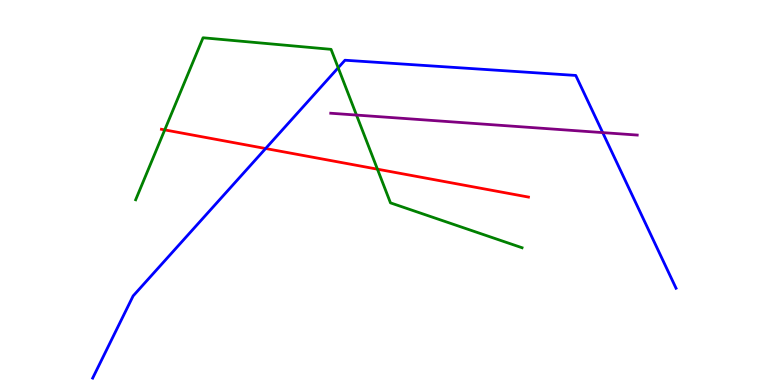[{'lines': ['blue', 'red'], 'intersections': [{'x': 3.43, 'y': 6.14}]}, {'lines': ['green', 'red'], 'intersections': [{'x': 2.13, 'y': 6.63}, {'x': 4.87, 'y': 5.61}]}, {'lines': ['purple', 'red'], 'intersections': []}, {'lines': ['blue', 'green'], 'intersections': [{'x': 4.36, 'y': 8.24}]}, {'lines': ['blue', 'purple'], 'intersections': [{'x': 7.78, 'y': 6.56}]}, {'lines': ['green', 'purple'], 'intersections': [{'x': 4.6, 'y': 7.01}]}]